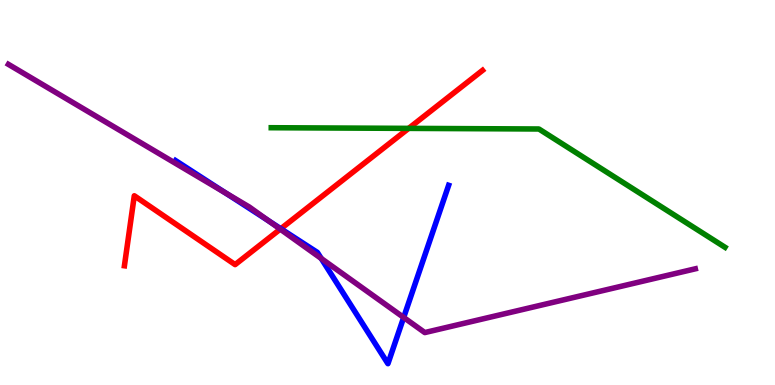[{'lines': ['blue', 'red'], 'intersections': [{'x': 3.62, 'y': 4.06}]}, {'lines': ['green', 'red'], 'intersections': [{'x': 5.27, 'y': 6.67}]}, {'lines': ['purple', 'red'], 'intersections': [{'x': 3.62, 'y': 4.05}]}, {'lines': ['blue', 'green'], 'intersections': []}, {'lines': ['blue', 'purple'], 'intersections': [{'x': 2.91, 'y': 4.99}, {'x': 3.46, 'y': 4.27}, {'x': 4.14, 'y': 3.29}, {'x': 5.21, 'y': 1.75}]}, {'lines': ['green', 'purple'], 'intersections': []}]